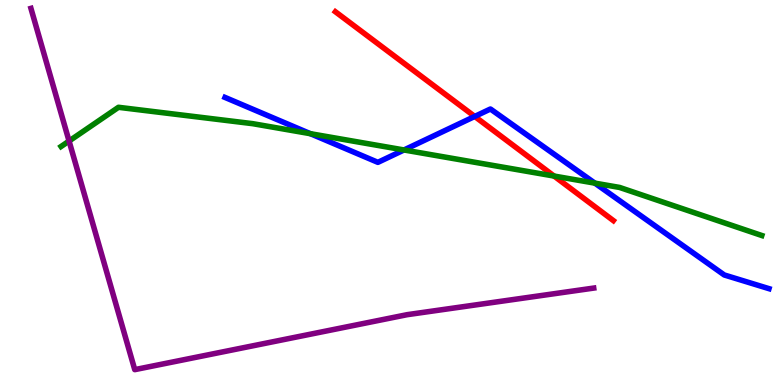[{'lines': ['blue', 'red'], 'intersections': [{'x': 6.13, 'y': 6.98}]}, {'lines': ['green', 'red'], 'intersections': [{'x': 7.15, 'y': 5.43}]}, {'lines': ['purple', 'red'], 'intersections': []}, {'lines': ['blue', 'green'], 'intersections': [{'x': 4.01, 'y': 6.53}, {'x': 5.21, 'y': 6.1}, {'x': 7.68, 'y': 5.24}]}, {'lines': ['blue', 'purple'], 'intersections': []}, {'lines': ['green', 'purple'], 'intersections': [{'x': 0.891, 'y': 6.34}]}]